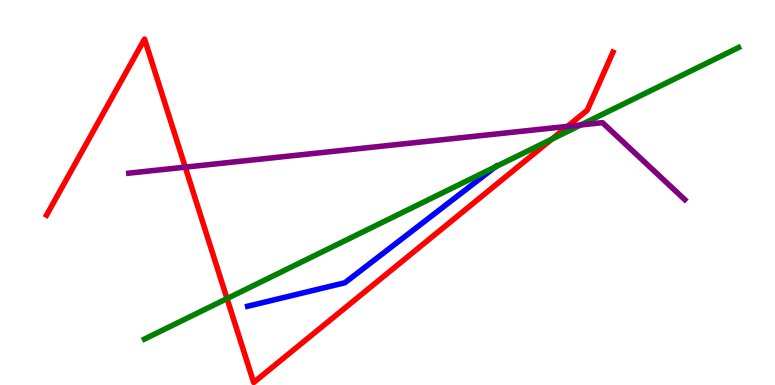[{'lines': ['blue', 'red'], 'intersections': []}, {'lines': ['green', 'red'], 'intersections': [{'x': 2.93, 'y': 2.24}, {'x': 7.12, 'y': 6.38}]}, {'lines': ['purple', 'red'], 'intersections': [{'x': 2.39, 'y': 5.66}, {'x': 7.32, 'y': 6.72}]}, {'lines': ['blue', 'green'], 'intersections': [{'x': 6.39, 'y': 5.67}]}, {'lines': ['blue', 'purple'], 'intersections': []}, {'lines': ['green', 'purple'], 'intersections': [{'x': 7.49, 'y': 6.75}]}]